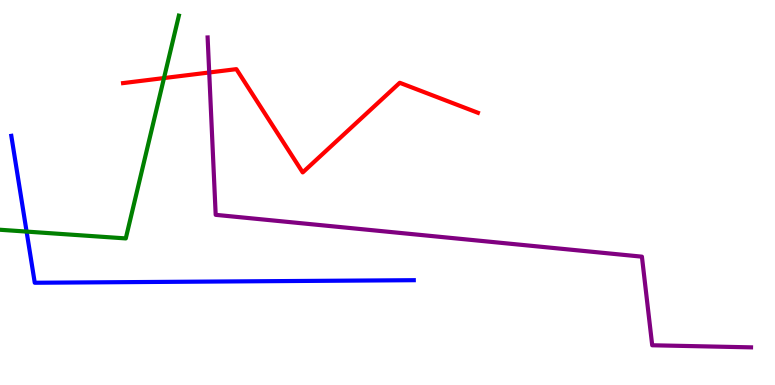[{'lines': ['blue', 'red'], 'intersections': []}, {'lines': ['green', 'red'], 'intersections': [{'x': 2.12, 'y': 7.97}]}, {'lines': ['purple', 'red'], 'intersections': [{'x': 2.7, 'y': 8.12}]}, {'lines': ['blue', 'green'], 'intersections': [{'x': 0.343, 'y': 3.98}]}, {'lines': ['blue', 'purple'], 'intersections': []}, {'lines': ['green', 'purple'], 'intersections': []}]